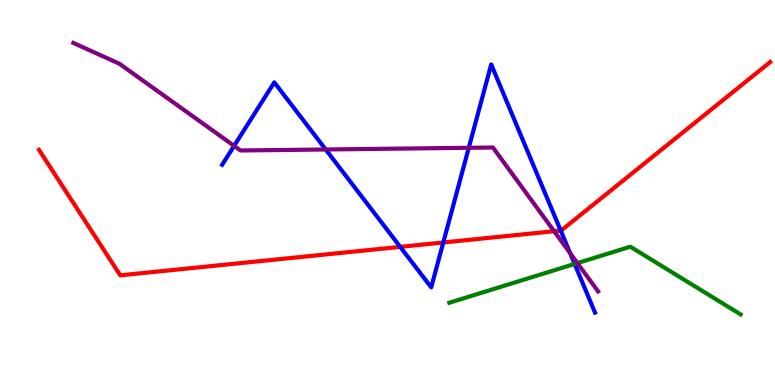[{'lines': ['blue', 'red'], 'intersections': [{'x': 5.16, 'y': 3.59}, {'x': 5.72, 'y': 3.7}, {'x': 7.23, 'y': 4.01}]}, {'lines': ['green', 'red'], 'intersections': []}, {'lines': ['purple', 'red'], 'intersections': [{'x': 7.15, 'y': 3.99}]}, {'lines': ['blue', 'green'], 'intersections': [{'x': 7.41, 'y': 3.14}]}, {'lines': ['blue', 'purple'], 'intersections': [{'x': 3.02, 'y': 6.21}, {'x': 4.2, 'y': 6.12}, {'x': 6.05, 'y': 6.16}, {'x': 7.36, 'y': 3.42}]}, {'lines': ['green', 'purple'], 'intersections': [{'x': 7.45, 'y': 3.17}]}]